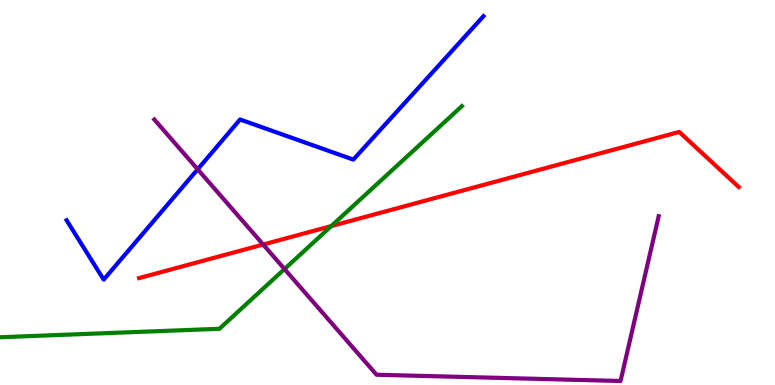[{'lines': ['blue', 'red'], 'intersections': []}, {'lines': ['green', 'red'], 'intersections': [{'x': 4.27, 'y': 4.13}]}, {'lines': ['purple', 'red'], 'intersections': [{'x': 3.4, 'y': 3.65}]}, {'lines': ['blue', 'green'], 'intersections': []}, {'lines': ['blue', 'purple'], 'intersections': [{'x': 2.55, 'y': 5.6}]}, {'lines': ['green', 'purple'], 'intersections': [{'x': 3.67, 'y': 3.01}]}]